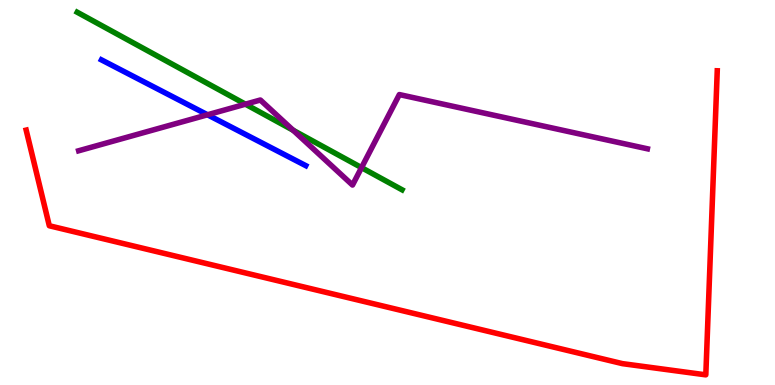[{'lines': ['blue', 'red'], 'intersections': []}, {'lines': ['green', 'red'], 'intersections': []}, {'lines': ['purple', 'red'], 'intersections': []}, {'lines': ['blue', 'green'], 'intersections': []}, {'lines': ['blue', 'purple'], 'intersections': [{'x': 2.68, 'y': 7.02}]}, {'lines': ['green', 'purple'], 'intersections': [{'x': 3.17, 'y': 7.29}, {'x': 3.78, 'y': 6.62}, {'x': 4.66, 'y': 5.65}]}]